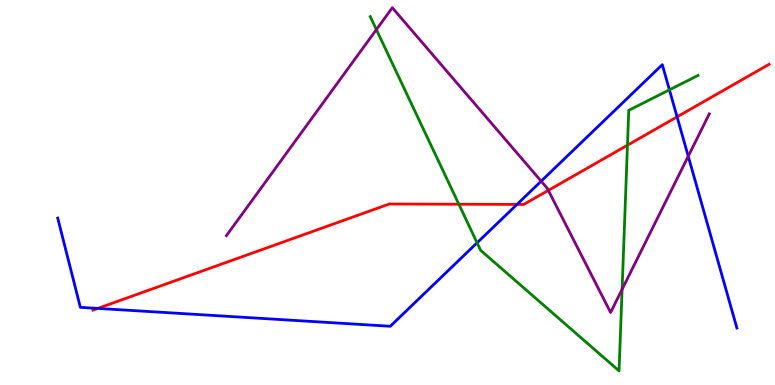[{'lines': ['blue', 'red'], 'intersections': [{'x': 1.26, 'y': 1.99}, {'x': 6.67, 'y': 4.69}, {'x': 8.74, 'y': 6.96}]}, {'lines': ['green', 'red'], 'intersections': [{'x': 5.92, 'y': 4.7}, {'x': 8.1, 'y': 6.23}]}, {'lines': ['purple', 'red'], 'intersections': [{'x': 7.08, 'y': 5.05}]}, {'lines': ['blue', 'green'], 'intersections': [{'x': 6.16, 'y': 3.69}, {'x': 8.64, 'y': 7.67}]}, {'lines': ['blue', 'purple'], 'intersections': [{'x': 6.98, 'y': 5.29}, {'x': 8.88, 'y': 5.94}]}, {'lines': ['green', 'purple'], 'intersections': [{'x': 4.86, 'y': 9.23}, {'x': 8.03, 'y': 2.48}]}]